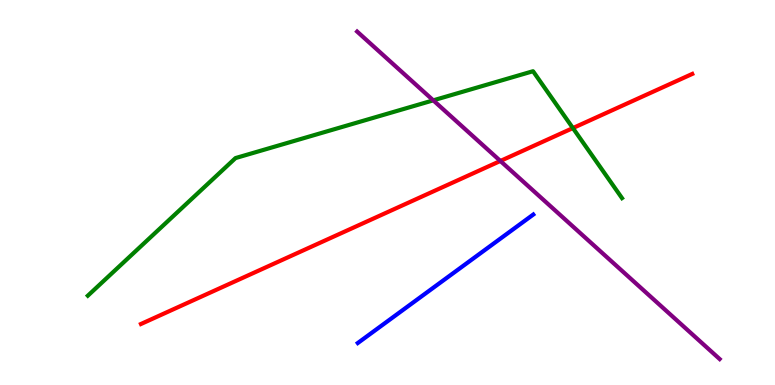[{'lines': ['blue', 'red'], 'intersections': []}, {'lines': ['green', 'red'], 'intersections': [{'x': 7.39, 'y': 6.67}]}, {'lines': ['purple', 'red'], 'intersections': [{'x': 6.46, 'y': 5.82}]}, {'lines': ['blue', 'green'], 'intersections': []}, {'lines': ['blue', 'purple'], 'intersections': []}, {'lines': ['green', 'purple'], 'intersections': [{'x': 5.59, 'y': 7.39}]}]